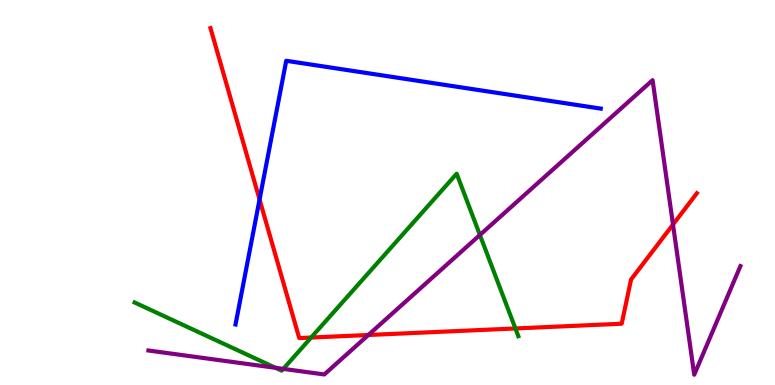[{'lines': ['blue', 'red'], 'intersections': [{'x': 3.35, 'y': 4.82}]}, {'lines': ['green', 'red'], 'intersections': [{'x': 4.01, 'y': 1.23}, {'x': 6.65, 'y': 1.47}]}, {'lines': ['purple', 'red'], 'intersections': [{'x': 4.75, 'y': 1.3}, {'x': 8.68, 'y': 4.17}]}, {'lines': ['blue', 'green'], 'intersections': []}, {'lines': ['blue', 'purple'], 'intersections': []}, {'lines': ['green', 'purple'], 'intersections': [{'x': 3.56, 'y': 0.446}, {'x': 3.66, 'y': 0.419}, {'x': 6.19, 'y': 3.9}]}]